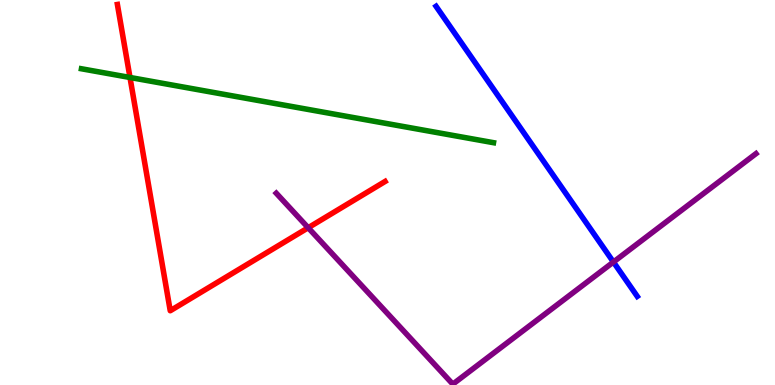[{'lines': ['blue', 'red'], 'intersections': []}, {'lines': ['green', 'red'], 'intersections': [{'x': 1.68, 'y': 7.99}]}, {'lines': ['purple', 'red'], 'intersections': [{'x': 3.98, 'y': 4.08}]}, {'lines': ['blue', 'green'], 'intersections': []}, {'lines': ['blue', 'purple'], 'intersections': [{'x': 7.92, 'y': 3.19}]}, {'lines': ['green', 'purple'], 'intersections': []}]